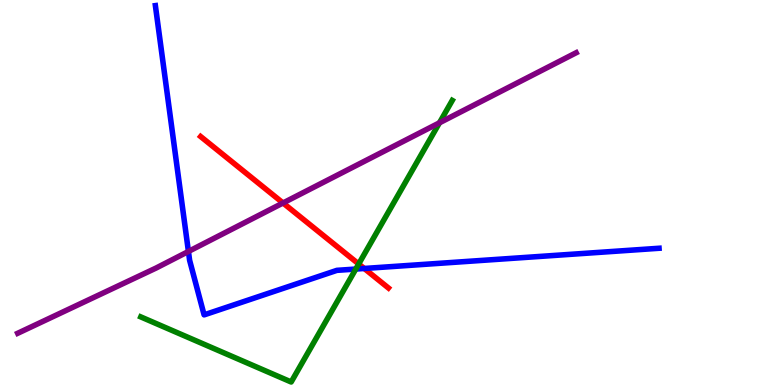[{'lines': ['blue', 'red'], 'intersections': [{'x': 4.7, 'y': 3.03}]}, {'lines': ['green', 'red'], 'intersections': [{'x': 4.63, 'y': 3.14}]}, {'lines': ['purple', 'red'], 'intersections': [{'x': 3.65, 'y': 4.73}]}, {'lines': ['blue', 'green'], 'intersections': [{'x': 4.59, 'y': 3.01}]}, {'lines': ['blue', 'purple'], 'intersections': [{'x': 2.43, 'y': 3.47}]}, {'lines': ['green', 'purple'], 'intersections': [{'x': 5.67, 'y': 6.81}]}]